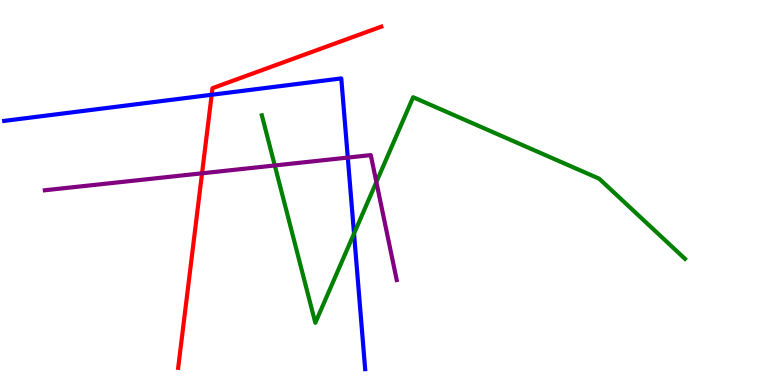[{'lines': ['blue', 'red'], 'intersections': [{'x': 2.73, 'y': 7.54}]}, {'lines': ['green', 'red'], 'intersections': []}, {'lines': ['purple', 'red'], 'intersections': [{'x': 2.61, 'y': 5.5}]}, {'lines': ['blue', 'green'], 'intersections': [{'x': 4.57, 'y': 3.93}]}, {'lines': ['blue', 'purple'], 'intersections': [{'x': 4.49, 'y': 5.91}]}, {'lines': ['green', 'purple'], 'intersections': [{'x': 3.55, 'y': 5.7}, {'x': 4.86, 'y': 5.27}]}]